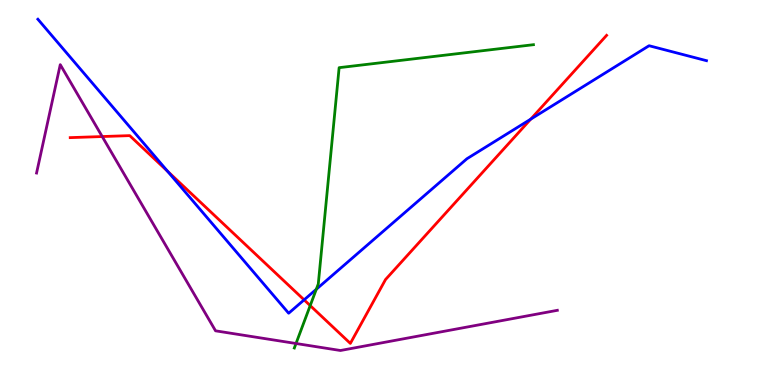[{'lines': ['blue', 'red'], 'intersections': [{'x': 2.16, 'y': 5.55}, {'x': 3.92, 'y': 2.21}, {'x': 6.85, 'y': 6.91}]}, {'lines': ['green', 'red'], 'intersections': [{'x': 4.0, 'y': 2.06}]}, {'lines': ['purple', 'red'], 'intersections': [{'x': 1.32, 'y': 6.45}]}, {'lines': ['blue', 'green'], 'intersections': [{'x': 4.08, 'y': 2.49}]}, {'lines': ['blue', 'purple'], 'intersections': []}, {'lines': ['green', 'purple'], 'intersections': [{'x': 3.82, 'y': 1.08}]}]